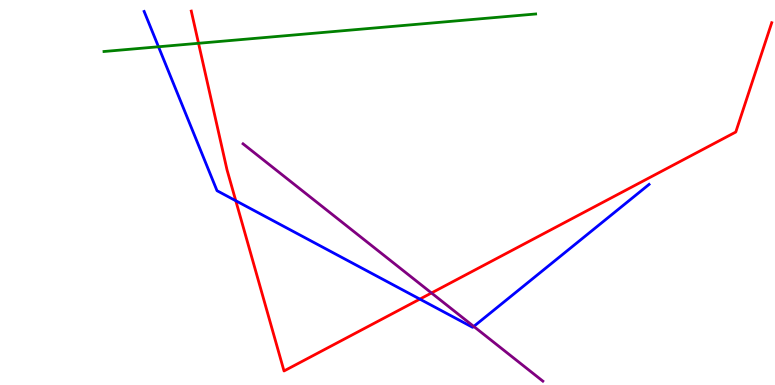[{'lines': ['blue', 'red'], 'intersections': [{'x': 3.04, 'y': 4.79}, {'x': 5.42, 'y': 2.23}]}, {'lines': ['green', 'red'], 'intersections': [{'x': 2.56, 'y': 8.88}]}, {'lines': ['purple', 'red'], 'intersections': [{'x': 5.57, 'y': 2.39}]}, {'lines': ['blue', 'green'], 'intersections': [{'x': 2.05, 'y': 8.79}]}, {'lines': ['blue', 'purple'], 'intersections': [{'x': 6.11, 'y': 1.52}]}, {'lines': ['green', 'purple'], 'intersections': []}]